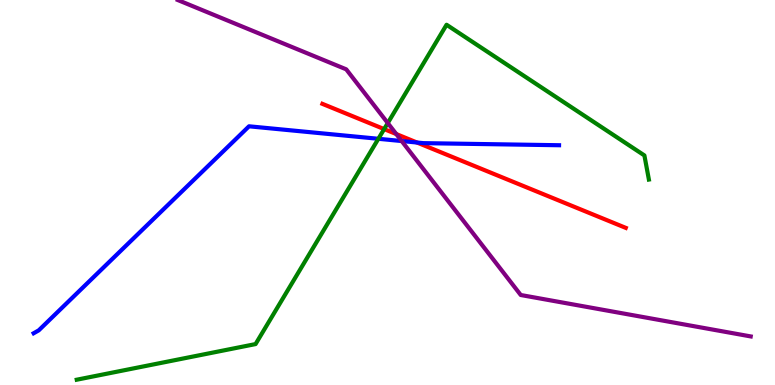[{'lines': ['blue', 'red'], 'intersections': [{'x': 5.38, 'y': 6.3}]}, {'lines': ['green', 'red'], 'intersections': [{'x': 4.96, 'y': 6.65}]}, {'lines': ['purple', 'red'], 'intersections': [{'x': 5.11, 'y': 6.52}]}, {'lines': ['blue', 'green'], 'intersections': [{'x': 4.88, 'y': 6.4}]}, {'lines': ['blue', 'purple'], 'intersections': [{'x': 5.18, 'y': 6.34}]}, {'lines': ['green', 'purple'], 'intersections': [{'x': 5.0, 'y': 6.8}]}]